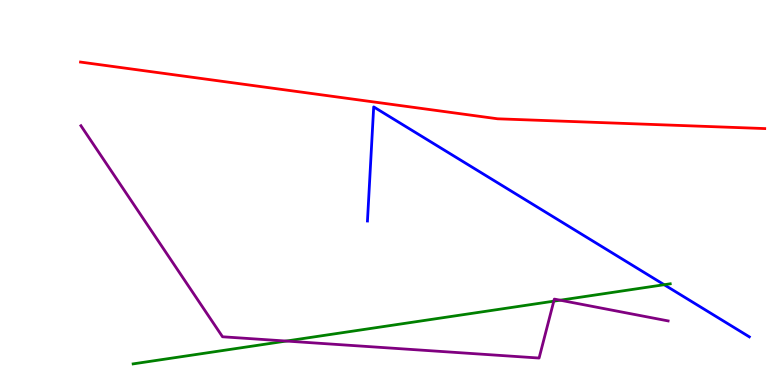[{'lines': ['blue', 'red'], 'intersections': []}, {'lines': ['green', 'red'], 'intersections': []}, {'lines': ['purple', 'red'], 'intersections': []}, {'lines': ['blue', 'green'], 'intersections': [{'x': 8.57, 'y': 2.6}]}, {'lines': ['blue', 'purple'], 'intersections': []}, {'lines': ['green', 'purple'], 'intersections': [{'x': 3.69, 'y': 1.14}, {'x': 7.15, 'y': 2.18}, {'x': 7.23, 'y': 2.2}]}]